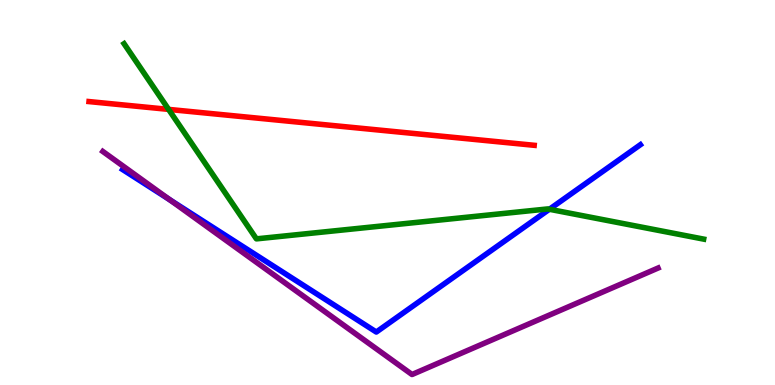[{'lines': ['blue', 'red'], 'intersections': []}, {'lines': ['green', 'red'], 'intersections': [{'x': 2.18, 'y': 7.16}]}, {'lines': ['purple', 'red'], 'intersections': []}, {'lines': ['blue', 'green'], 'intersections': [{'x': 7.09, 'y': 4.56}]}, {'lines': ['blue', 'purple'], 'intersections': [{'x': 2.19, 'y': 4.81}]}, {'lines': ['green', 'purple'], 'intersections': []}]